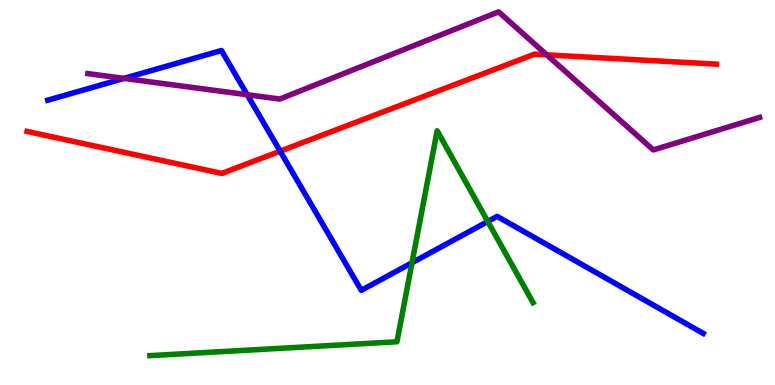[{'lines': ['blue', 'red'], 'intersections': [{'x': 3.61, 'y': 6.07}]}, {'lines': ['green', 'red'], 'intersections': []}, {'lines': ['purple', 'red'], 'intersections': [{'x': 7.06, 'y': 8.58}]}, {'lines': ['blue', 'green'], 'intersections': [{'x': 5.32, 'y': 3.18}, {'x': 6.29, 'y': 4.25}]}, {'lines': ['blue', 'purple'], 'intersections': [{'x': 1.6, 'y': 7.96}, {'x': 3.19, 'y': 7.54}]}, {'lines': ['green', 'purple'], 'intersections': []}]